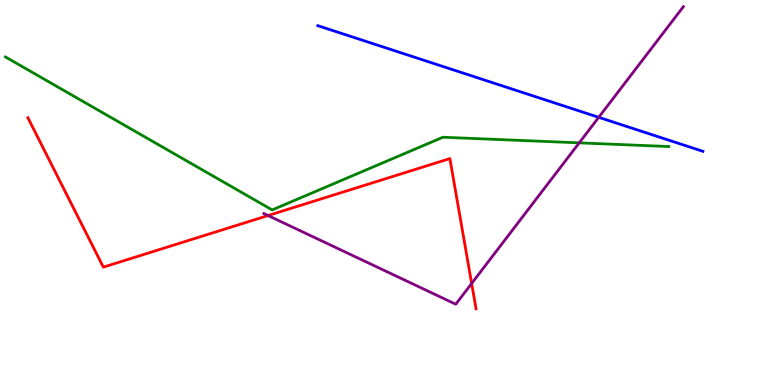[{'lines': ['blue', 'red'], 'intersections': []}, {'lines': ['green', 'red'], 'intersections': []}, {'lines': ['purple', 'red'], 'intersections': [{'x': 3.46, 'y': 4.4}, {'x': 6.09, 'y': 2.64}]}, {'lines': ['blue', 'green'], 'intersections': []}, {'lines': ['blue', 'purple'], 'intersections': [{'x': 7.73, 'y': 6.95}]}, {'lines': ['green', 'purple'], 'intersections': [{'x': 7.47, 'y': 6.29}]}]